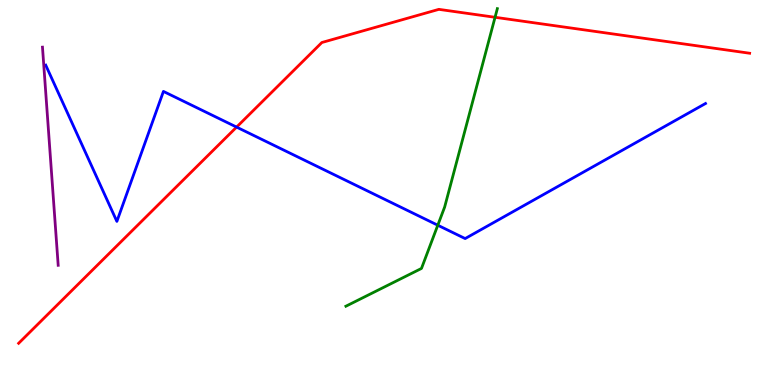[{'lines': ['blue', 'red'], 'intersections': [{'x': 3.05, 'y': 6.7}]}, {'lines': ['green', 'red'], 'intersections': [{'x': 6.39, 'y': 9.55}]}, {'lines': ['purple', 'red'], 'intersections': []}, {'lines': ['blue', 'green'], 'intersections': [{'x': 5.65, 'y': 4.15}]}, {'lines': ['blue', 'purple'], 'intersections': []}, {'lines': ['green', 'purple'], 'intersections': []}]